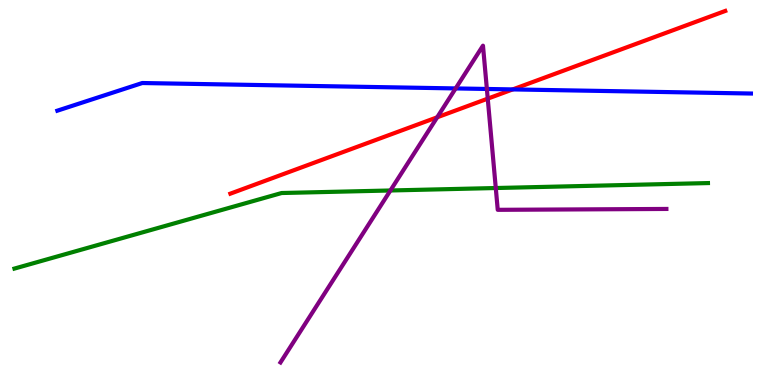[{'lines': ['blue', 'red'], 'intersections': [{'x': 6.62, 'y': 7.68}]}, {'lines': ['green', 'red'], 'intersections': []}, {'lines': ['purple', 'red'], 'intersections': [{'x': 5.64, 'y': 6.95}, {'x': 6.29, 'y': 7.44}]}, {'lines': ['blue', 'green'], 'intersections': []}, {'lines': ['blue', 'purple'], 'intersections': [{'x': 5.88, 'y': 7.7}, {'x': 6.28, 'y': 7.69}]}, {'lines': ['green', 'purple'], 'intersections': [{'x': 5.04, 'y': 5.05}, {'x': 6.4, 'y': 5.12}]}]